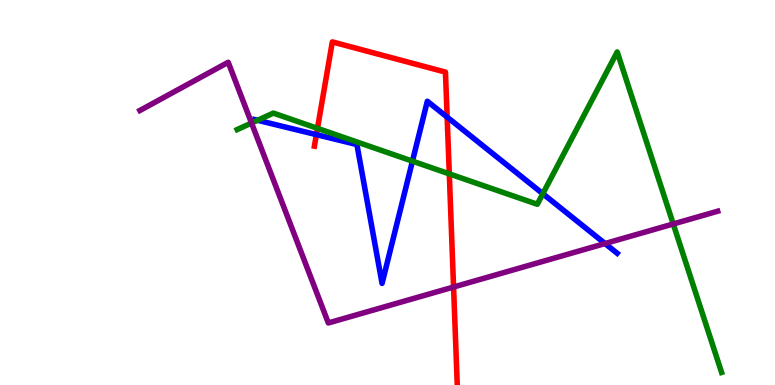[{'lines': ['blue', 'red'], 'intersections': [{'x': 4.08, 'y': 6.5}, {'x': 5.77, 'y': 6.96}]}, {'lines': ['green', 'red'], 'intersections': [{'x': 4.1, 'y': 6.67}, {'x': 5.8, 'y': 5.48}]}, {'lines': ['purple', 'red'], 'intersections': [{'x': 5.85, 'y': 2.54}]}, {'lines': ['blue', 'green'], 'intersections': [{'x': 3.32, 'y': 6.88}, {'x': 5.32, 'y': 5.81}, {'x': 7.0, 'y': 4.97}]}, {'lines': ['blue', 'purple'], 'intersections': [{'x': 7.81, 'y': 3.67}]}, {'lines': ['green', 'purple'], 'intersections': [{'x': 3.25, 'y': 6.8}, {'x': 8.69, 'y': 4.18}]}]